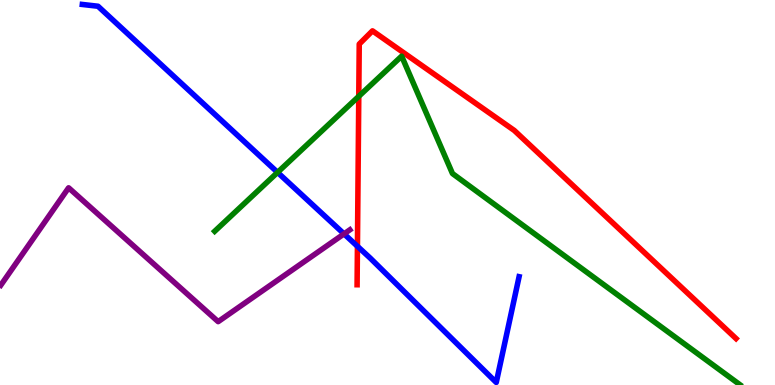[{'lines': ['blue', 'red'], 'intersections': [{'x': 4.61, 'y': 3.6}]}, {'lines': ['green', 'red'], 'intersections': [{'x': 4.63, 'y': 7.5}]}, {'lines': ['purple', 'red'], 'intersections': []}, {'lines': ['blue', 'green'], 'intersections': [{'x': 3.58, 'y': 5.52}]}, {'lines': ['blue', 'purple'], 'intersections': [{'x': 4.44, 'y': 3.93}]}, {'lines': ['green', 'purple'], 'intersections': []}]